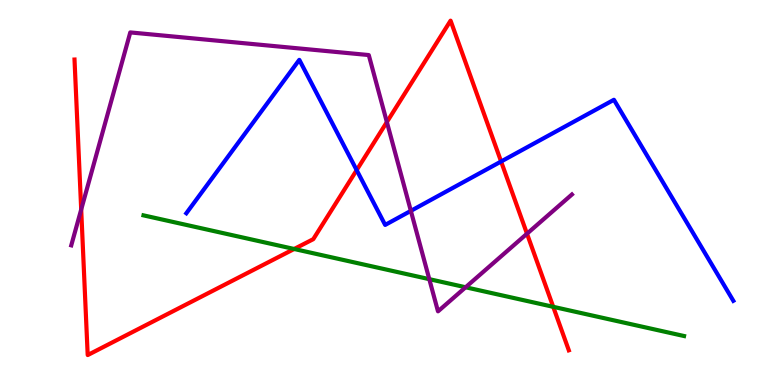[{'lines': ['blue', 'red'], 'intersections': [{'x': 4.6, 'y': 5.58}, {'x': 6.47, 'y': 5.81}]}, {'lines': ['green', 'red'], 'intersections': [{'x': 3.8, 'y': 3.53}, {'x': 7.14, 'y': 2.03}]}, {'lines': ['purple', 'red'], 'intersections': [{'x': 1.05, 'y': 4.56}, {'x': 4.99, 'y': 6.83}, {'x': 6.8, 'y': 3.93}]}, {'lines': ['blue', 'green'], 'intersections': []}, {'lines': ['blue', 'purple'], 'intersections': [{'x': 5.3, 'y': 4.52}]}, {'lines': ['green', 'purple'], 'intersections': [{'x': 5.54, 'y': 2.75}, {'x': 6.01, 'y': 2.54}]}]